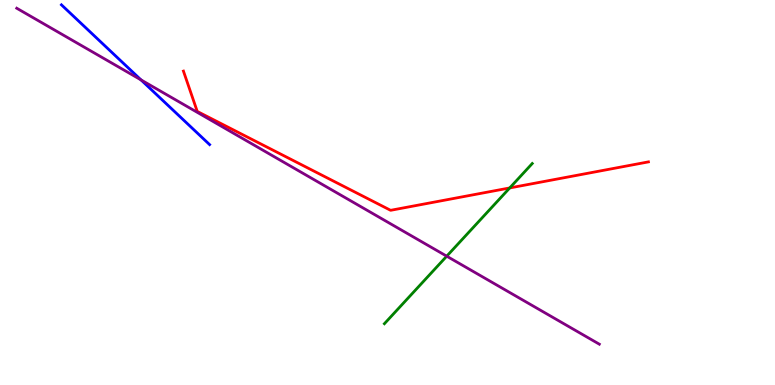[{'lines': ['blue', 'red'], 'intersections': []}, {'lines': ['green', 'red'], 'intersections': [{'x': 6.58, 'y': 5.12}]}, {'lines': ['purple', 'red'], 'intersections': []}, {'lines': ['blue', 'green'], 'intersections': []}, {'lines': ['blue', 'purple'], 'intersections': [{'x': 1.82, 'y': 7.92}]}, {'lines': ['green', 'purple'], 'intersections': [{'x': 5.76, 'y': 3.35}]}]